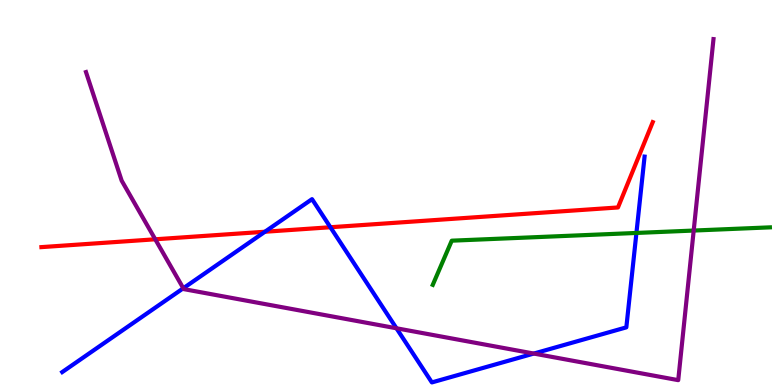[{'lines': ['blue', 'red'], 'intersections': [{'x': 3.42, 'y': 3.98}, {'x': 4.26, 'y': 4.1}]}, {'lines': ['green', 'red'], 'intersections': []}, {'lines': ['purple', 'red'], 'intersections': [{'x': 2.0, 'y': 3.78}]}, {'lines': ['blue', 'green'], 'intersections': [{'x': 8.21, 'y': 3.95}]}, {'lines': ['blue', 'purple'], 'intersections': [{'x': 2.37, 'y': 2.51}, {'x': 5.12, 'y': 1.47}, {'x': 6.89, 'y': 0.817}]}, {'lines': ['green', 'purple'], 'intersections': [{'x': 8.95, 'y': 4.01}]}]